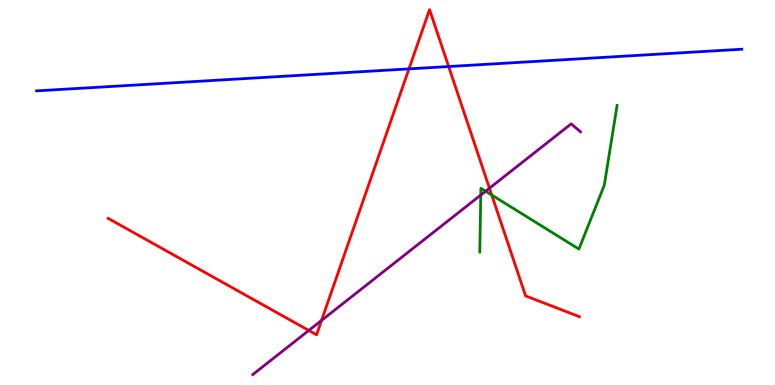[{'lines': ['blue', 'red'], 'intersections': [{'x': 5.28, 'y': 8.21}, {'x': 5.79, 'y': 8.27}]}, {'lines': ['green', 'red'], 'intersections': [{'x': 6.35, 'y': 4.93}]}, {'lines': ['purple', 'red'], 'intersections': [{'x': 3.98, 'y': 1.42}, {'x': 4.15, 'y': 1.68}, {'x': 6.32, 'y': 5.11}]}, {'lines': ['blue', 'green'], 'intersections': []}, {'lines': ['blue', 'purple'], 'intersections': []}, {'lines': ['green', 'purple'], 'intersections': [{'x': 6.2, 'y': 4.93}, {'x': 6.27, 'y': 5.03}]}]